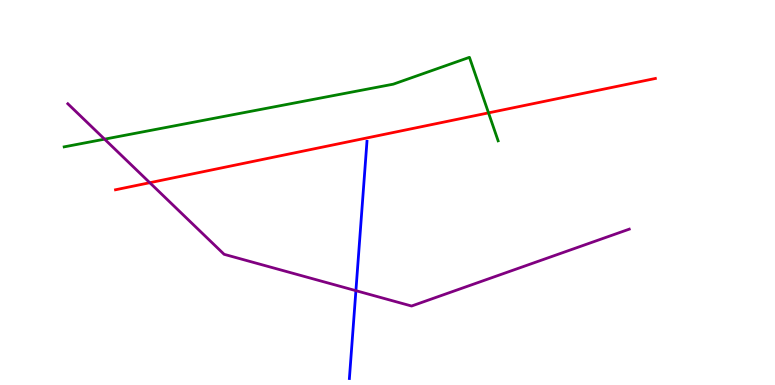[{'lines': ['blue', 'red'], 'intersections': []}, {'lines': ['green', 'red'], 'intersections': [{'x': 6.3, 'y': 7.07}]}, {'lines': ['purple', 'red'], 'intersections': [{'x': 1.93, 'y': 5.25}]}, {'lines': ['blue', 'green'], 'intersections': []}, {'lines': ['blue', 'purple'], 'intersections': [{'x': 4.59, 'y': 2.45}]}, {'lines': ['green', 'purple'], 'intersections': [{'x': 1.35, 'y': 6.39}]}]